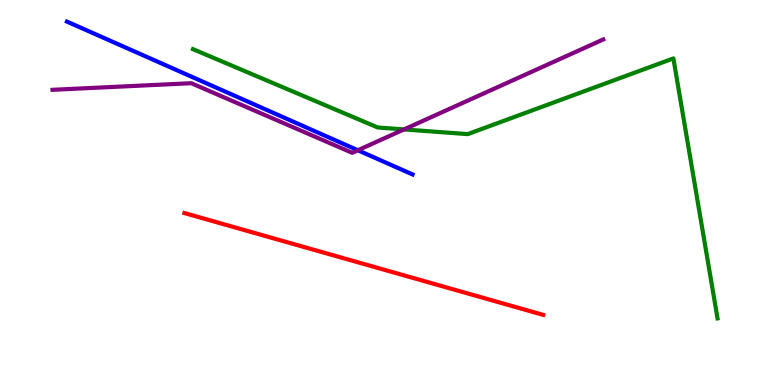[{'lines': ['blue', 'red'], 'intersections': []}, {'lines': ['green', 'red'], 'intersections': []}, {'lines': ['purple', 'red'], 'intersections': []}, {'lines': ['blue', 'green'], 'intersections': []}, {'lines': ['blue', 'purple'], 'intersections': [{'x': 4.62, 'y': 6.1}]}, {'lines': ['green', 'purple'], 'intersections': [{'x': 5.21, 'y': 6.64}]}]